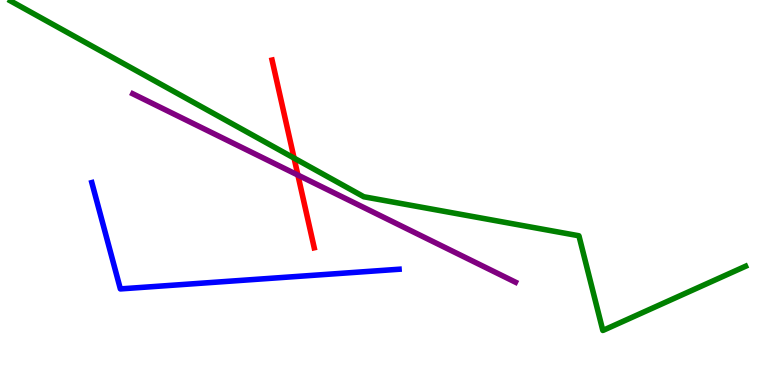[{'lines': ['blue', 'red'], 'intersections': []}, {'lines': ['green', 'red'], 'intersections': [{'x': 3.79, 'y': 5.89}]}, {'lines': ['purple', 'red'], 'intersections': [{'x': 3.84, 'y': 5.45}]}, {'lines': ['blue', 'green'], 'intersections': []}, {'lines': ['blue', 'purple'], 'intersections': []}, {'lines': ['green', 'purple'], 'intersections': []}]